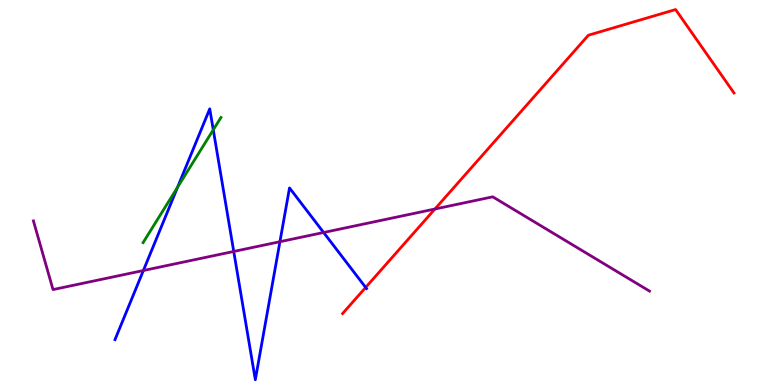[{'lines': ['blue', 'red'], 'intersections': [{'x': 4.72, 'y': 2.53}]}, {'lines': ['green', 'red'], 'intersections': []}, {'lines': ['purple', 'red'], 'intersections': [{'x': 5.61, 'y': 4.57}]}, {'lines': ['blue', 'green'], 'intersections': [{'x': 2.29, 'y': 5.14}, {'x': 2.75, 'y': 6.63}]}, {'lines': ['blue', 'purple'], 'intersections': [{'x': 1.85, 'y': 2.97}, {'x': 3.02, 'y': 3.47}, {'x': 3.61, 'y': 3.72}, {'x': 4.18, 'y': 3.96}]}, {'lines': ['green', 'purple'], 'intersections': []}]